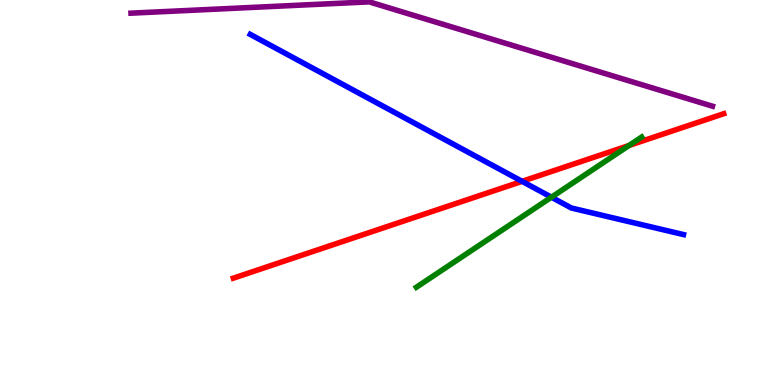[{'lines': ['blue', 'red'], 'intersections': [{'x': 6.74, 'y': 5.29}]}, {'lines': ['green', 'red'], 'intersections': [{'x': 8.12, 'y': 6.22}]}, {'lines': ['purple', 'red'], 'intersections': []}, {'lines': ['blue', 'green'], 'intersections': [{'x': 7.12, 'y': 4.88}]}, {'lines': ['blue', 'purple'], 'intersections': []}, {'lines': ['green', 'purple'], 'intersections': []}]